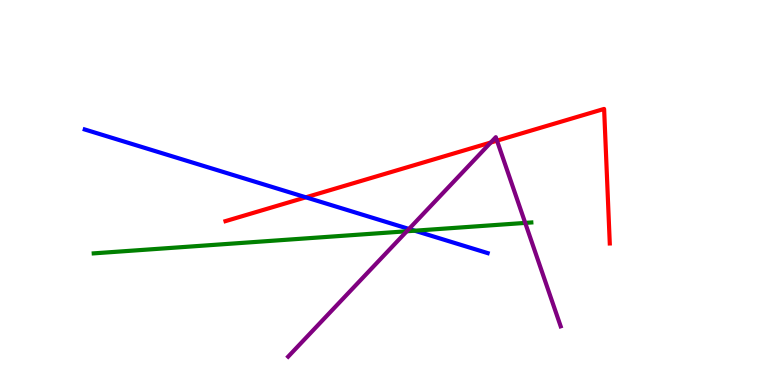[{'lines': ['blue', 'red'], 'intersections': [{'x': 3.95, 'y': 4.87}]}, {'lines': ['green', 'red'], 'intersections': []}, {'lines': ['purple', 'red'], 'intersections': [{'x': 6.33, 'y': 6.3}, {'x': 6.41, 'y': 6.35}]}, {'lines': ['blue', 'green'], 'intersections': [{'x': 5.35, 'y': 4.01}]}, {'lines': ['blue', 'purple'], 'intersections': [{'x': 5.28, 'y': 4.05}]}, {'lines': ['green', 'purple'], 'intersections': [{'x': 5.25, 'y': 3.99}, {'x': 6.78, 'y': 4.21}]}]